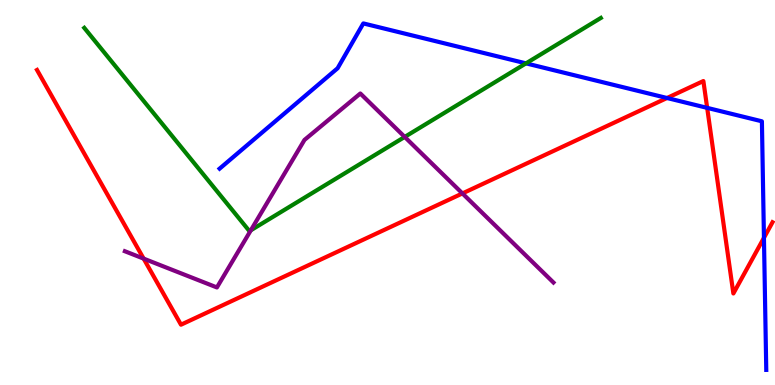[{'lines': ['blue', 'red'], 'intersections': [{'x': 8.61, 'y': 7.45}, {'x': 9.12, 'y': 7.2}, {'x': 9.86, 'y': 3.82}]}, {'lines': ['green', 'red'], 'intersections': []}, {'lines': ['purple', 'red'], 'intersections': [{'x': 1.85, 'y': 3.28}, {'x': 5.97, 'y': 4.98}]}, {'lines': ['blue', 'green'], 'intersections': [{'x': 6.79, 'y': 8.35}]}, {'lines': ['blue', 'purple'], 'intersections': []}, {'lines': ['green', 'purple'], 'intersections': [{'x': 3.24, 'y': 4.02}, {'x': 5.22, 'y': 6.44}]}]